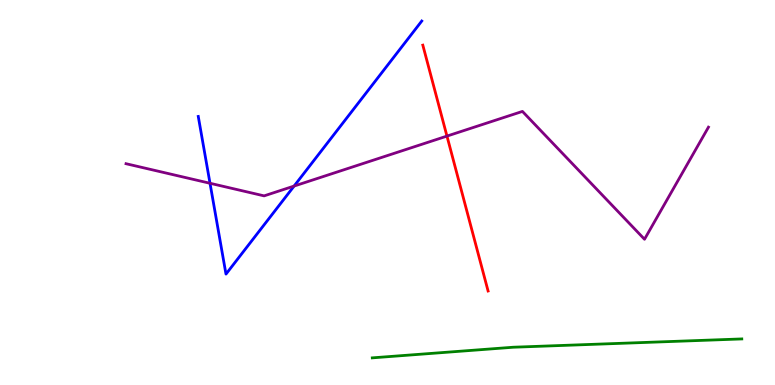[{'lines': ['blue', 'red'], 'intersections': []}, {'lines': ['green', 'red'], 'intersections': []}, {'lines': ['purple', 'red'], 'intersections': [{'x': 5.77, 'y': 6.47}]}, {'lines': ['blue', 'green'], 'intersections': []}, {'lines': ['blue', 'purple'], 'intersections': [{'x': 2.71, 'y': 5.24}, {'x': 3.79, 'y': 5.17}]}, {'lines': ['green', 'purple'], 'intersections': []}]